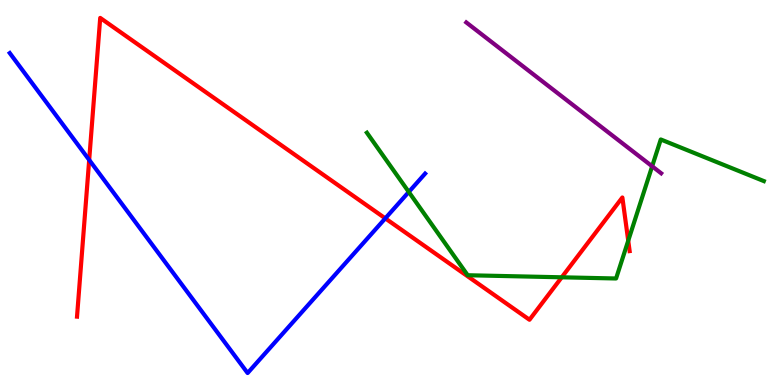[{'lines': ['blue', 'red'], 'intersections': [{'x': 1.15, 'y': 5.85}, {'x': 4.97, 'y': 4.33}]}, {'lines': ['green', 'red'], 'intersections': [{'x': 7.25, 'y': 2.8}, {'x': 8.11, 'y': 3.75}]}, {'lines': ['purple', 'red'], 'intersections': []}, {'lines': ['blue', 'green'], 'intersections': [{'x': 5.27, 'y': 5.01}]}, {'lines': ['blue', 'purple'], 'intersections': []}, {'lines': ['green', 'purple'], 'intersections': [{'x': 8.41, 'y': 5.68}]}]